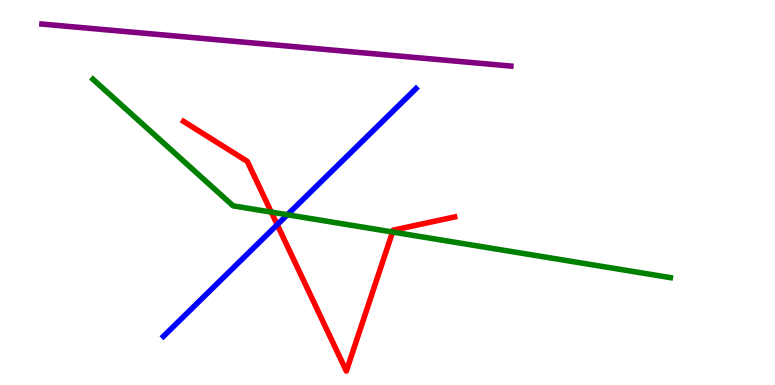[{'lines': ['blue', 'red'], 'intersections': [{'x': 3.58, 'y': 4.16}]}, {'lines': ['green', 'red'], 'intersections': [{'x': 3.5, 'y': 4.49}, {'x': 5.07, 'y': 3.97}]}, {'lines': ['purple', 'red'], 'intersections': []}, {'lines': ['blue', 'green'], 'intersections': [{'x': 3.71, 'y': 4.42}]}, {'lines': ['blue', 'purple'], 'intersections': []}, {'lines': ['green', 'purple'], 'intersections': []}]